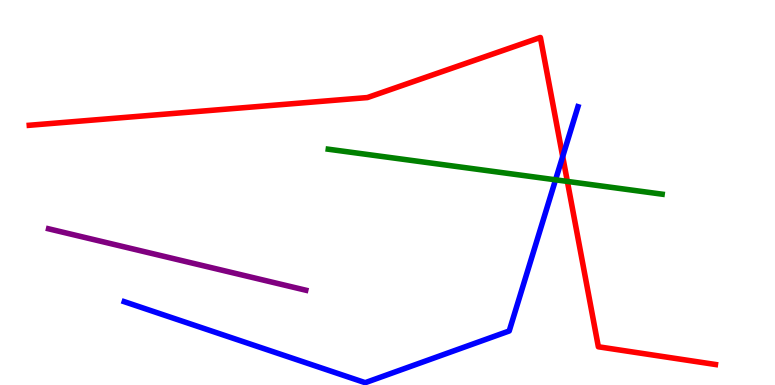[{'lines': ['blue', 'red'], 'intersections': [{'x': 7.26, 'y': 5.93}]}, {'lines': ['green', 'red'], 'intersections': [{'x': 7.32, 'y': 5.29}]}, {'lines': ['purple', 'red'], 'intersections': []}, {'lines': ['blue', 'green'], 'intersections': [{'x': 7.17, 'y': 5.33}]}, {'lines': ['blue', 'purple'], 'intersections': []}, {'lines': ['green', 'purple'], 'intersections': []}]